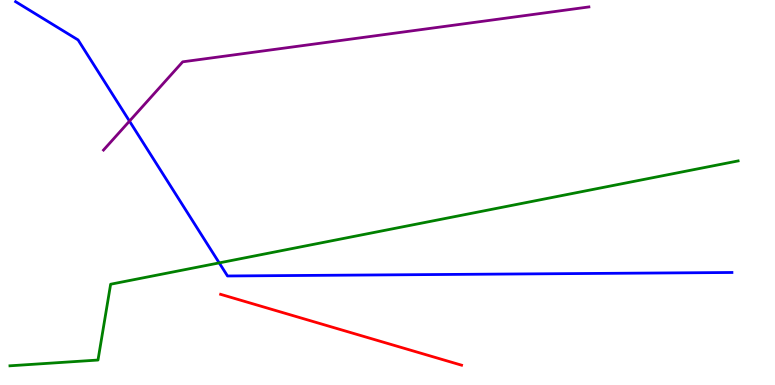[{'lines': ['blue', 'red'], 'intersections': []}, {'lines': ['green', 'red'], 'intersections': []}, {'lines': ['purple', 'red'], 'intersections': []}, {'lines': ['blue', 'green'], 'intersections': [{'x': 2.83, 'y': 3.17}]}, {'lines': ['blue', 'purple'], 'intersections': [{'x': 1.67, 'y': 6.85}]}, {'lines': ['green', 'purple'], 'intersections': []}]